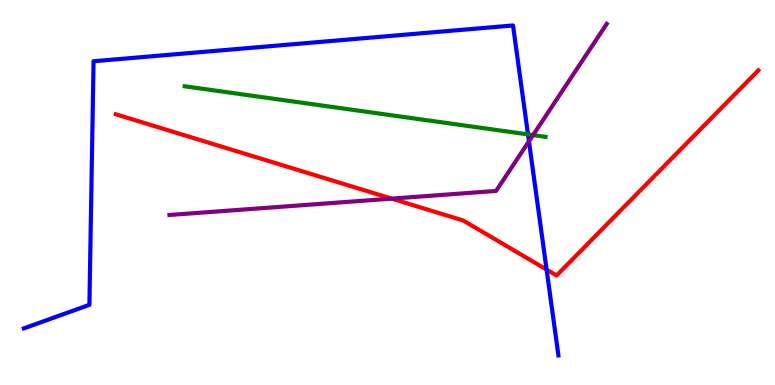[{'lines': ['blue', 'red'], 'intersections': [{'x': 7.05, 'y': 3.0}]}, {'lines': ['green', 'red'], 'intersections': []}, {'lines': ['purple', 'red'], 'intersections': [{'x': 5.05, 'y': 4.84}]}, {'lines': ['blue', 'green'], 'intersections': [{'x': 6.81, 'y': 6.51}]}, {'lines': ['blue', 'purple'], 'intersections': [{'x': 6.83, 'y': 6.33}]}, {'lines': ['green', 'purple'], 'intersections': [{'x': 6.88, 'y': 6.49}]}]